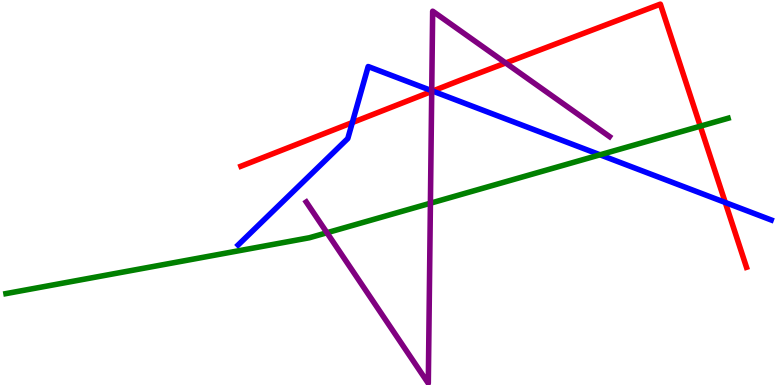[{'lines': ['blue', 'red'], 'intersections': [{'x': 4.55, 'y': 6.82}, {'x': 5.58, 'y': 7.63}, {'x': 9.36, 'y': 4.74}]}, {'lines': ['green', 'red'], 'intersections': [{'x': 9.04, 'y': 6.72}]}, {'lines': ['purple', 'red'], 'intersections': [{'x': 5.57, 'y': 7.63}, {'x': 6.52, 'y': 8.36}]}, {'lines': ['blue', 'green'], 'intersections': [{'x': 7.74, 'y': 5.98}]}, {'lines': ['blue', 'purple'], 'intersections': [{'x': 5.57, 'y': 7.64}]}, {'lines': ['green', 'purple'], 'intersections': [{'x': 4.22, 'y': 3.95}, {'x': 5.55, 'y': 4.72}]}]